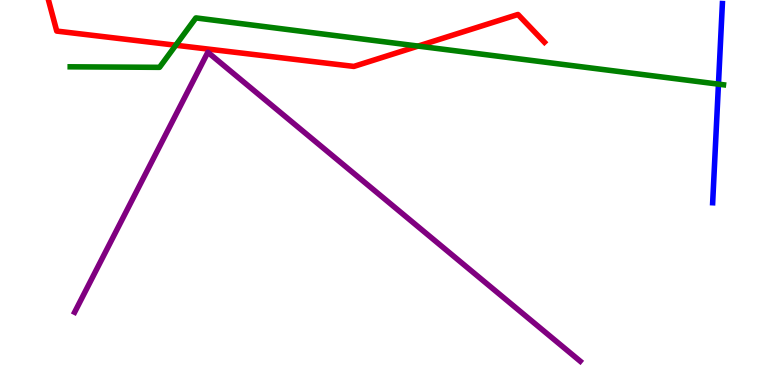[{'lines': ['blue', 'red'], 'intersections': []}, {'lines': ['green', 'red'], 'intersections': [{'x': 2.27, 'y': 8.83}, {'x': 5.4, 'y': 8.8}]}, {'lines': ['purple', 'red'], 'intersections': []}, {'lines': ['blue', 'green'], 'intersections': [{'x': 9.27, 'y': 7.81}]}, {'lines': ['blue', 'purple'], 'intersections': []}, {'lines': ['green', 'purple'], 'intersections': []}]